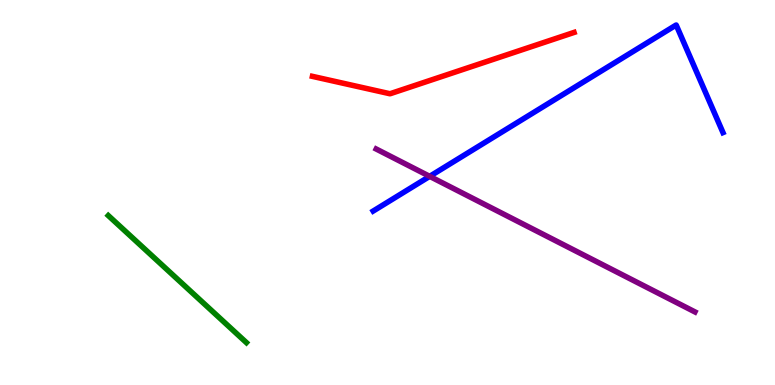[{'lines': ['blue', 'red'], 'intersections': []}, {'lines': ['green', 'red'], 'intersections': []}, {'lines': ['purple', 'red'], 'intersections': []}, {'lines': ['blue', 'green'], 'intersections': []}, {'lines': ['blue', 'purple'], 'intersections': [{'x': 5.54, 'y': 5.42}]}, {'lines': ['green', 'purple'], 'intersections': []}]